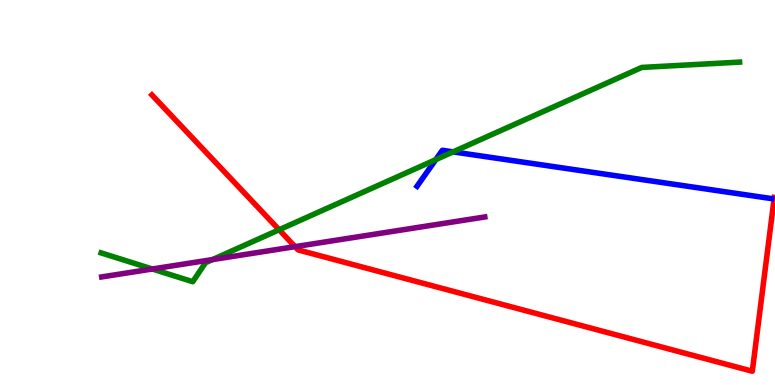[{'lines': ['blue', 'red'], 'intersections': []}, {'lines': ['green', 'red'], 'intersections': [{'x': 3.6, 'y': 4.03}]}, {'lines': ['purple', 'red'], 'intersections': [{'x': 3.81, 'y': 3.59}]}, {'lines': ['blue', 'green'], 'intersections': [{'x': 5.62, 'y': 5.85}, {'x': 5.85, 'y': 6.06}]}, {'lines': ['blue', 'purple'], 'intersections': []}, {'lines': ['green', 'purple'], 'intersections': [{'x': 1.97, 'y': 3.01}, {'x': 2.74, 'y': 3.26}]}]